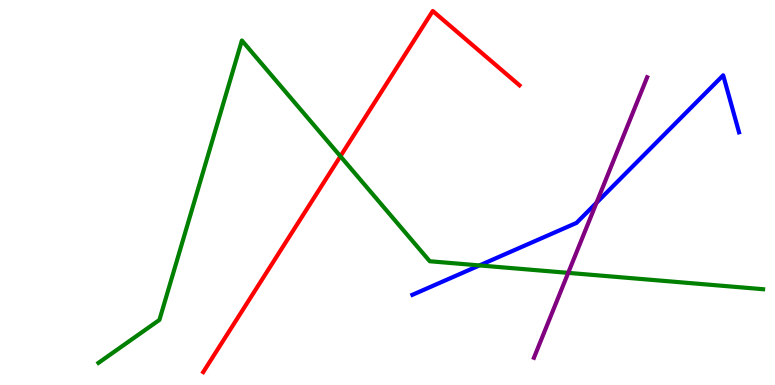[{'lines': ['blue', 'red'], 'intersections': []}, {'lines': ['green', 'red'], 'intersections': [{'x': 4.39, 'y': 5.94}]}, {'lines': ['purple', 'red'], 'intersections': []}, {'lines': ['blue', 'green'], 'intersections': [{'x': 6.19, 'y': 3.11}]}, {'lines': ['blue', 'purple'], 'intersections': [{'x': 7.7, 'y': 4.73}]}, {'lines': ['green', 'purple'], 'intersections': [{'x': 7.33, 'y': 2.91}]}]